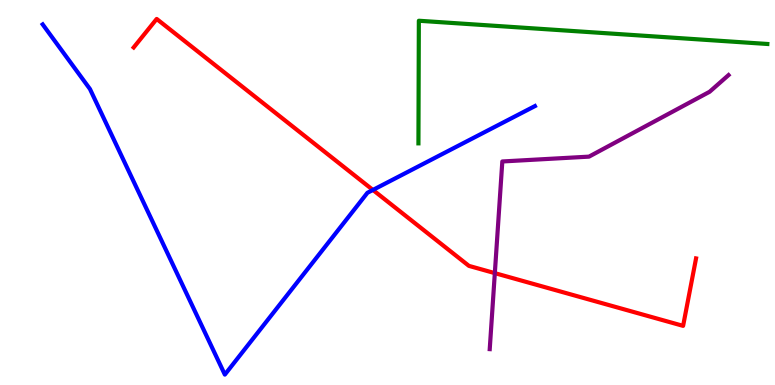[{'lines': ['blue', 'red'], 'intersections': [{'x': 4.81, 'y': 5.07}]}, {'lines': ['green', 'red'], 'intersections': []}, {'lines': ['purple', 'red'], 'intersections': [{'x': 6.38, 'y': 2.91}]}, {'lines': ['blue', 'green'], 'intersections': []}, {'lines': ['blue', 'purple'], 'intersections': []}, {'lines': ['green', 'purple'], 'intersections': []}]